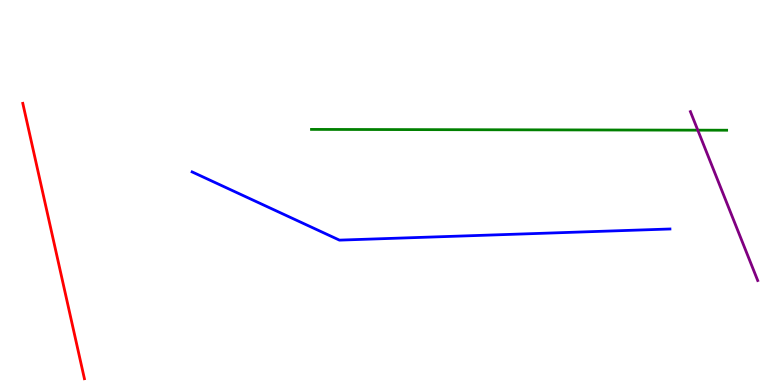[{'lines': ['blue', 'red'], 'intersections': []}, {'lines': ['green', 'red'], 'intersections': []}, {'lines': ['purple', 'red'], 'intersections': []}, {'lines': ['blue', 'green'], 'intersections': []}, {'lines': ['blue', 'purple'], 'intersections': []}, {'lines': ['green', 'purple'], 'intersections': [{'x': 9.0, 'y': 6.62}]}]